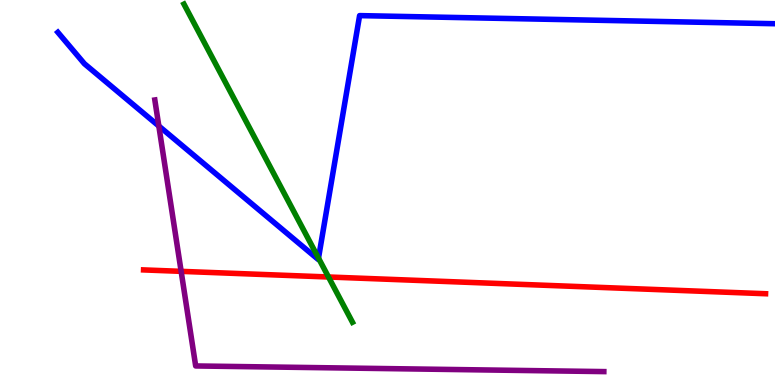[{'lines': ['blue', 'red'], 'intersections': []}, {'lines': ['green', 'red'], 'intersections': [{'x': 4.24, 'y': 2.81}]}, {'lines': ['purple', 'red'], 'intersections': [{'x': 2.34, 'y': 2.95}]}, {'lines': ['blue', 'green'], 'intersections': [{'x': 4.11, 'y': 3.3}]}, {'lines': ['blue', 'purple'], 'intersections': [{'x': 2.05, 'y': 6.73}]}, {'lines': ['green', 'purple'], 'intersections': []}]